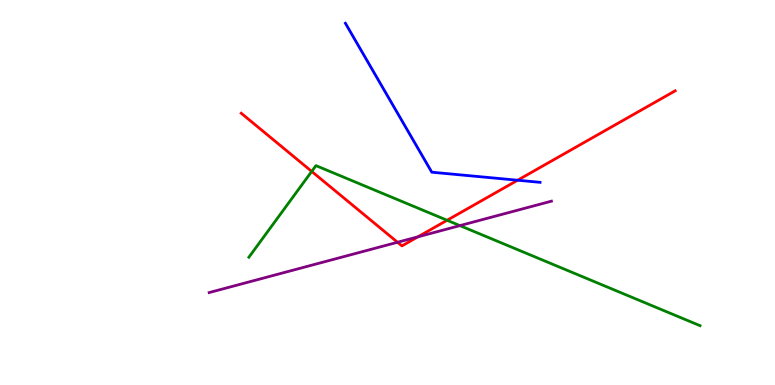[{'lines': ['blue', 'red'], 'intersections': [{'x': 6.68, 'y': 5.32}]}, {'lines': ['green', 'red'], 'intersections': [{'x': 4.02, 'y': 5.55}, {'x': 5.77, 'y': 4.28}]}, {'lines': ['purple', 'red'], 'intersections': [{'x': 5.13, 'y': 3.71}, {'x': 5.39, 'y': 3.85}]}, {'lines': ['blue', 'green'], 'intersections': []}, {'lines': ['blue', 'purple'], 'intersections': []}, {'lines': ['green', 'purple'], 'intersections': [{'x': 5.93, 'y': 4.14}]}]